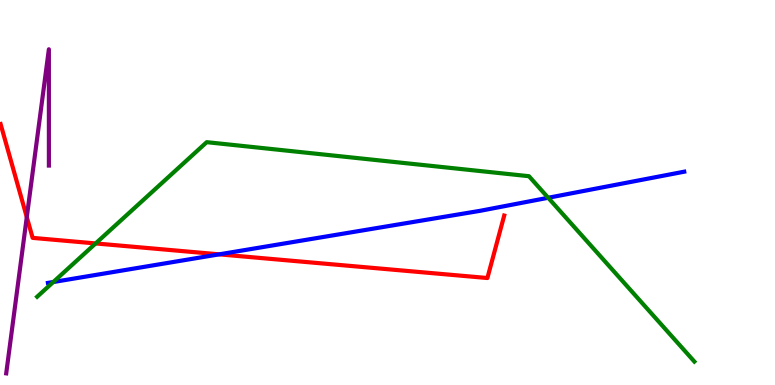[{'lines': ['blue', 'red'], 'intersections': [{'x': 2.83, 'y': 3.39}]}, {'lines': ['green', 'red'], 'intersections': [{'x': 1.23, 'y': 3.68}]}, {'lines': ['purple', 'red'], 'intersections': [{'x': 0.346, 'y': 4.36}]}, {'lines': ['blue', 'green'], 'intersections': [{'x': 0.688, 'y': 2.67}, {'x': 7.07, 'y': 4.86}]}, {'lines': ['blue', 'purple'], 'intersections': []}, {'lines': ['green', 'purple'], 'intersections': []}]